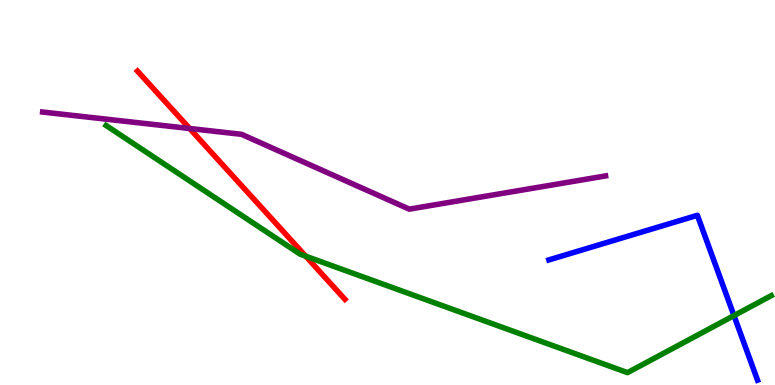[{'lines': ['blue', 'red'], 'intersections': []}, {'lines': ['green', 'red'], 'intersections': [{'x': 3.94, 'y': 3.35}]}, {'lines': ['purple', 'red'], 'intersections': [{'x': 2.45, 'y': 6.66}]}, {'lines': ['blue', 'green'], 'intersections': [{'x': 9.47, 'y': 1.8}]}, {'lines': ['blue', 'purple'], 'intersections': []}, {'lines': ['green', 'purple'], 'intersections': []}]